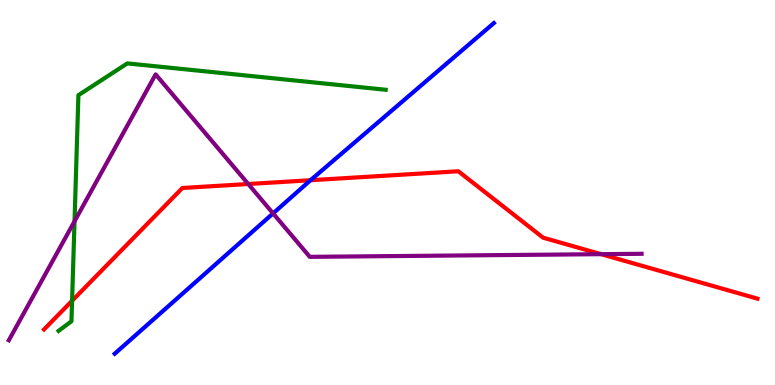[{'lines': ['blue', 'red'], 'intersections': [{'x': 4.01, 'y': 5.32}]}, {'lines': ['green', 'red'], 'intersections': [{'x': 0.93, 'y': 2.19}]}, {'lines': ['purple', 'red'], 'intersections': [{'x': 3.2, 'y': 5.22}, {'x': 7.76, 'y': 3.4}]}, {'lines': ['blue', 'green'], 'intersections': []}, {'lines': ['blue', 'purple'], 'intersections': [{'x': 3.52, 'y': 4.46}]}, {'lines': ['green', 'purple'], 'intersections': [{'x': 0.962, 'y': 4.25}]}]